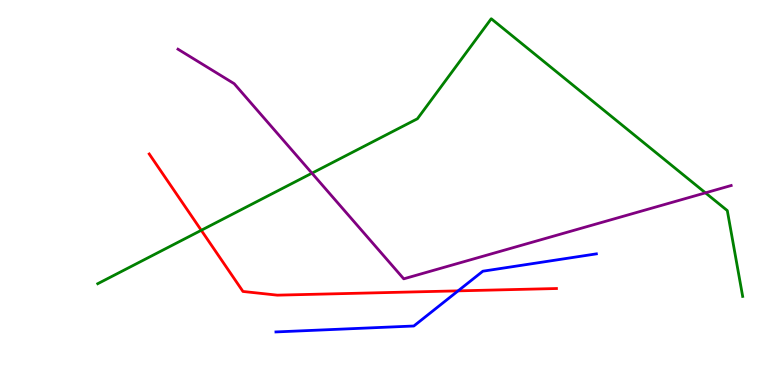[{'lines': ['blue', 'red'], 'intersections': [{'x': 5.91, 'y': 2.45}]}, {'lines': ['green', 'red'], 'intersections': [{'x': 2.6, 'y': 4.02}]}, {'lines': ['purple', 'red'], 'intersections': []}, {'lines': ['blue', 'green'], 'intersections': []}, {'lines': ['blue', 'purple'], 'intersections': []}, {'lines': ['green', 'purple'], 'intersections': [{'x': 4.03, 'y': 5.5}, {'x': 9.1, 'y': 4.99}]}]